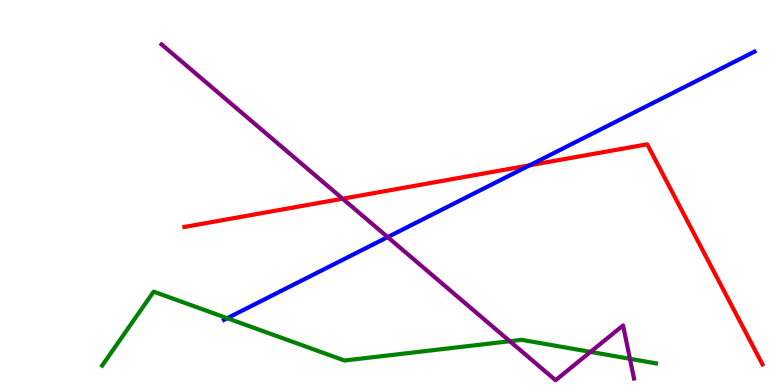[{'lines': ['blue', 'red'], 'intersections': [{'x': 6.84, 'y': 5.71}]}, {'lines': ['green', 'red'], 'intersections': []}, {'lines': ['purple', 'red'], 'intersections': [{'x': 4.42, 'y': 4.84}]}, {'lines': ['blue', 'green'], 'intersections': [{'x': 2.93, 'y': 1.74}]}, {'lines': ['blue', 'purple'], 'intersections': [{'x': 5.0, 'y': 3.84}]}, {'lines': ['green', 'purple'], 'intersections': [{'x': 6.58, 'y': 1.14}, {'x': 7.62, 'y': 0.86}, {'x': 8.13, 'y': 0.681}]}]